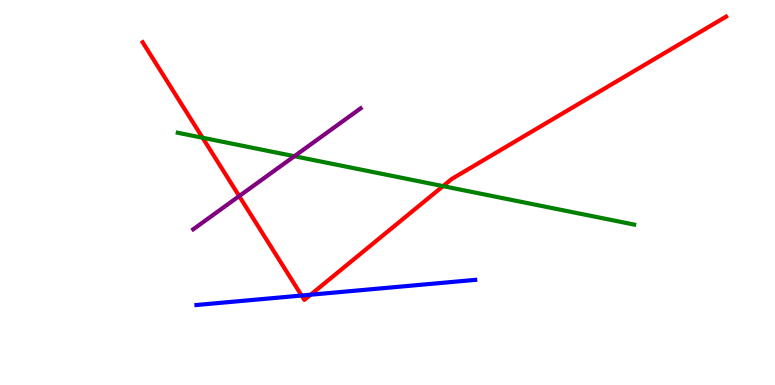[{'lines': ['blue', 'red'], 'intersections': [{'x': 3.89, 'y': 2.32}, {'x': 4.01, 'y': 2.35}]}, {'lines': ['green', 'red'], 'intersections': [{'x': 2.61, 'y': 6.42}, {'x': 5.72, 'y': 5.17}]}, {'lines': ['purple', 'red'], 'intersections': [{'x': 3.09, 'y': 4.91}]}, {'lines': ['blue', 'green'], 'intersections': []}, {'lines': ['blue', 'purple'], 'intersections': []}, {'lines': ['green', 'purple'], 'intersections': [{'x': 3.8, 'y': 5.94}]}]